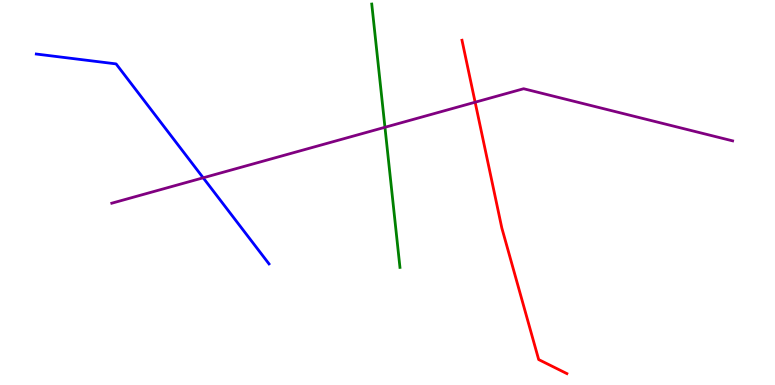[{'lines': ['blue', 'red'], 'intersections': []}, {'lines': ['green', 'red'], 'intersections': []}, {'lines': ['purple', 'red'], 'intersections': [{'x': 6.13, 'y': 7.35}]}, {'lines': ['blue', 'green'], 'intersections': []}, {'lines': ['blue', 'purple'], 'intersections': [{'x': 2.62, 'y': 5.38}]}, {'lines': ['green', 'purple'], 'intersections': [{'x': 4.97, 'y': 6.69}]}]